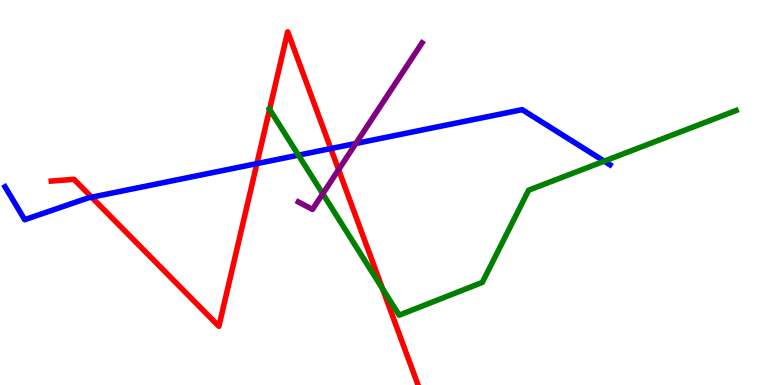[{'lines': ['blue', 'red'], 'intersections': [{'x': 1.18, 'y': 4.88}, {'x': 3.31, 'y': 5.75}, {'x': 4.27, 'y': 6.14}]}, {'lines': ['green', 'red'], 'intersections': [{'x': 3.48, 'y': 7.16}, {'x': 4.93, 'y': 2.51}]}, {'lines': ['purple', 'red'], 'intersections': [{'x': 4.37, 'y': 5.59}]}, {'lines': ['blue', 'green'], 'intersections': [{'x': 3.85, 'y': 5.97}, {'x': 7.8, 'y': 5.81}]}, {'lines': ['blue', 'purple'], 'intersections': [{'x': 4.59, 'y': 6.27}]}, {'lines': ['green', 'purple'], 'intersections': [{'x': 4.16, 'y': 4.97}]}]